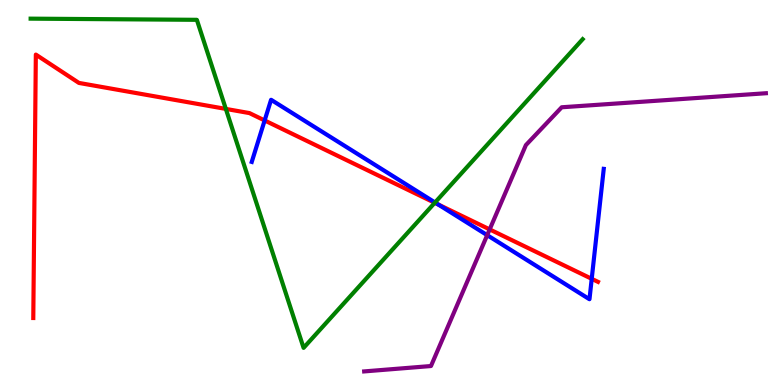[{'lines': ['blue', 'red'], 'intersections': [{'x': 3.41, 'y': 6.87}, {'x': 5.66, 'y': 4.69}, {'x': 7.64, 'y': 2.76}]}, {'lines': ['green', 'red'], 'intersections': [{'x': 2.91, 'y': 7.17}, {'x': 5.61, 'y': 4.73}]}, {'lines': ['purple', 'red'], 'intersections': [{'x': 6.32, 'y': 4.04}]}, {'lines': ['blue', 'green'], 'intersections': [{'x': 5.61, 'y': 4.74}]}, {'lines': ['blue', 'purple'], 'intersections': [{'x': 6.29, 'y': 3.89}]}, {'lines': ['green', 'purple'], 'intersections': []}]